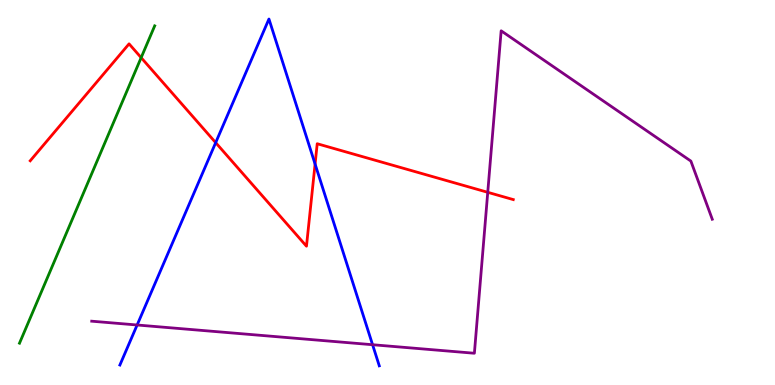[{'lines': ['blue', 'red'], 'intersections': [{'x': 2.78, 'y': 6.29}, {'x': 4.07, 'y': 5.74}]}, {'lines': ['green', 'red'], 'intersections': [{'x': 1.82, 'y': 8.5}]}, {'lines': ['purple', 'red'], 'intersections': [{'x': 6.29, 'y': 5.0}]}, {'lines': ['blue', 'green'], 'intersections': []}, {'lines': ['blue', 'purple'], 'intersections': [{'x': 1.77, 'y': 1.56}, {'x': 4.81, 'y': 1.05}]}, {'lines': ['green', 'purple'], 'intersections': []}]